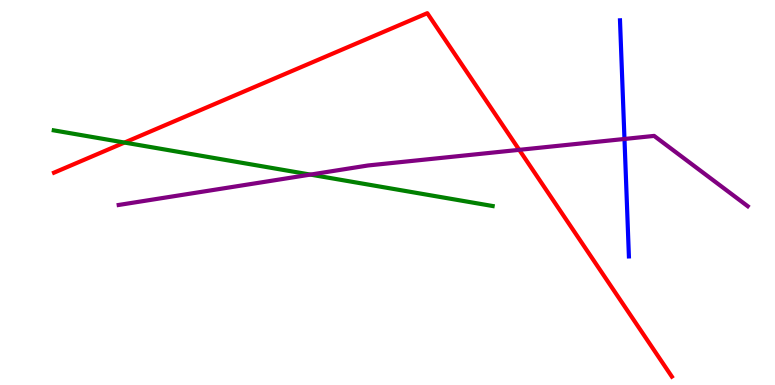[{'lines': ['blue', 'red'], 'intersections': []}, {'lines': ['green', 'red'], 'intersections': [{'x': 1.61, 'y': 6.3}]}, {'lines': ['purple', 'red'], 'intersections': [{'x': 6.7, 'y': 6.11}]}, {'lines': ['blue', 'green'], 'intersections': []}, {'lines': ['blue', 'purple'], 'intersections': [{'x': 8.06, 'y': 6.39}]}, {'lines': ['green', 'purple'], 'intersections': [{'x': 4.01, 'y': 5.46}]}]